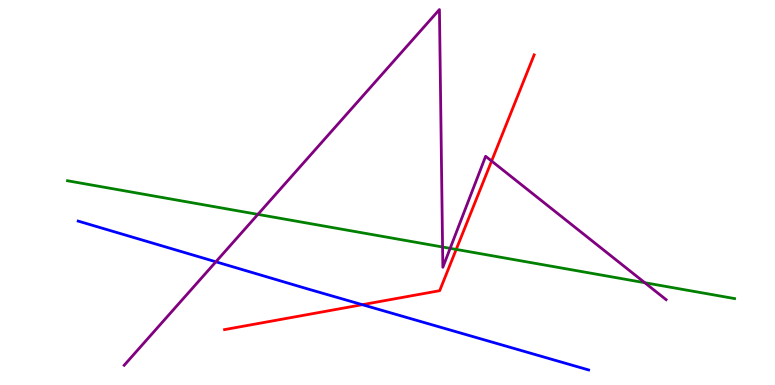[{'lines': ['blue', 'red'], 'intersections': [{'x': 4.68, 'y': 2.09}]}, {'lines': ['green', 'red'], 'intersections': [{'x': 5.89, 'y': 3.52}]}, {'lines': ['purple', 'red'], 'intersections': [{'x': 6.34, 'y': 5.82}]}, {'lines': ['blue', 'green'], 'intersections': []}, {'lines': ['blue', 'purple'], 'intersections': [{'x': 2.79, 'y': 3.2}]}, {'lines': ['green', 'purple'], 'intersections': [{'x': 3.33, 'y': 4.43}, {'x': 5.71, 'y': 3.58}, {'x': 5.81, 'y': 3.55}, {'x': 8.32, 'y': 2.66}]}]